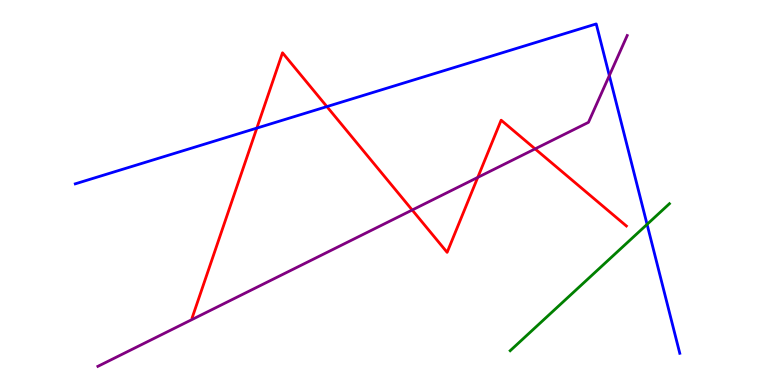[{'lines': ['blue', 'red'], 'intersections': [{'x': 3.31, 'y': 6.67}, {'x': 4.22, 'y': 7.23}]}, {'lines': ['green', 'red'], 'intersections': []}, {'lines': ['purple', 'red'], 'intersections': [{'x': 5.32, 'y': 4.55}, {'x': 6.16, 'y': 5.39}, {'x': 6.9, 'y': 6.13}]}, {'lines': ['blue', 'green'], 'intersections': [{'x': 8.35, 'y': 4.17}]}, {'lines': ['blue', 'purple'], 'intersections': [{'x': 7.86, 'y': 8.04}]}, {'lines': ['green', 'purple'], 'intersections': []}]